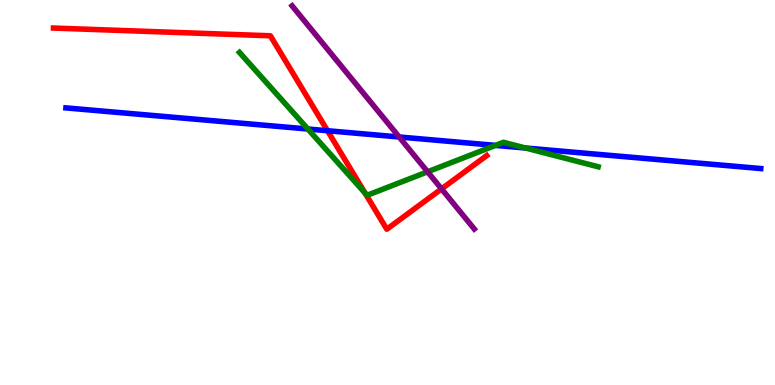[{'lines': ['blue', 'red'], 'intersections': [{'x': 4.23, 'y': 6.6}]}, {'lines': ['green', 'red'], 'intersections': [{'x': 4.71, 'y': 4.99}]}, {'lines': ['purple', 'red'], 'intersections': [{'x': 5.7, 'y': 5.09}]}, {'lines': ['blue', 'green'], 'intersections': [{'x': 3.97, 'y': 6.65}, {'x': 6.39, 'y': 6.22}, {'x': 6.78, 'y': 6.16}]}, {'lines': ['blue', 'purple'], 'intersections': [{'x': 5.15, 'y': 6.44}]}, {'lines': ['green', 'purple'], 'intersections': [{'x': 5.52, 'y': 5.54}]}]